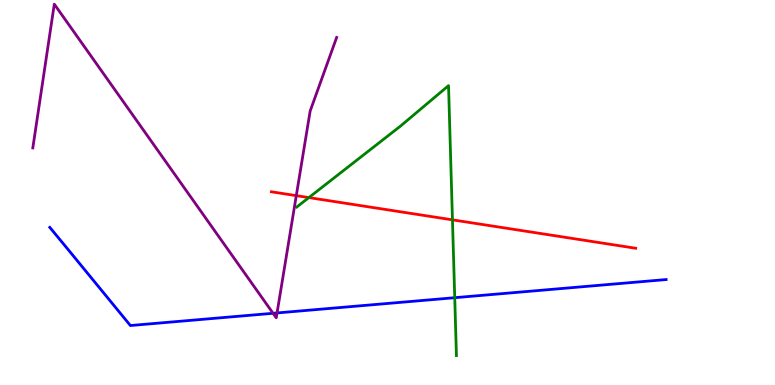[{'lines': ['blue', 'red'], 'intersections': []}, {'lines': ['green', 'red'], 'intersections': [{'x': 3.99, 'y': 4.87}, {'x': 5.84, 'y': 4.29}]}, {'lines': ['purple', 'red'], 'intersections': [{'x': 3.82, 'y': 4.92}]}, {'lines': ['blue', 'green'], 'intersections': [{'x': 5.87, 'y': 2.27}]}, {'lines': ['blue', 'purple'], 'intersections': [{'x': 3.52, 'y': 1.86}, {'x': 3.57, 'y': 1.87}]}, {'lines': ['green', 'purple'], 'intersections': []}]